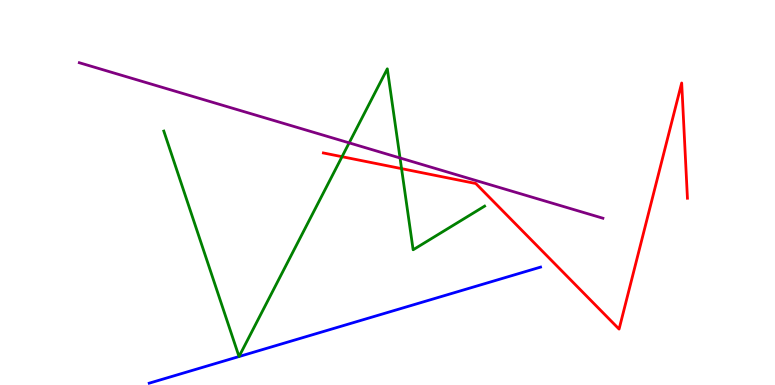[{'lines': ['blue', 'red'], 'intersections': []}, {'lines': ['green', 'red'], 'intersections': [{'x': 4.41, 'y': 5.93}, {'x': 5.18, 'y': 5.62}]}, {'lines': ['purple', 'red'], 'intersections': []}, {'lines': ['blue', 'green'], 'intersections': [{'x': 3.08, 'y': 0.739}, {'x': 3.08, 'y': 0.739}]}, {'lines': ['blue', 'purple'], 'intersections': []}, {'lines': ['green', 'purple'], 'intersections': [{'x': 4.51, 'y': 6.29}, {'x': 5.16, 'y': 5.9}]}]